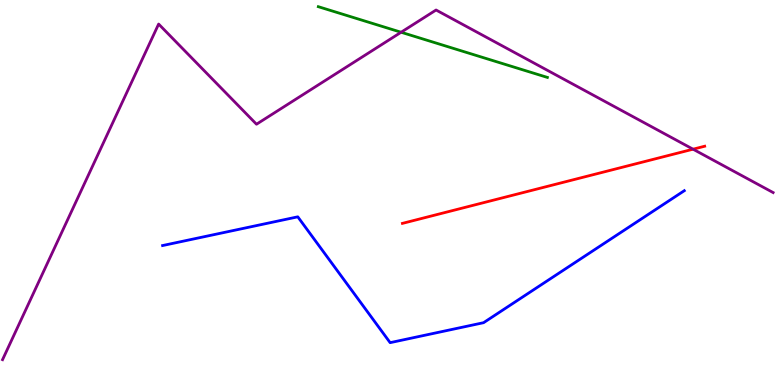[{'lines': ['blue', 'red'], 'intersections': []}, {'lines': ['green', 'red'], 'intersections': []}, {'lines': ['purple', 'red'], 'intersections': [{'x': 8.94, 'y': 6.12}]}, {'lines': ['blue', 'green'], 'intersections': []}, {'lines': ['blue', 'purple'], 'intersections': []}, {'lines': ['green', 'purple'], 'intersections': [{'x': 5.18, 'y': 9.16}]}]